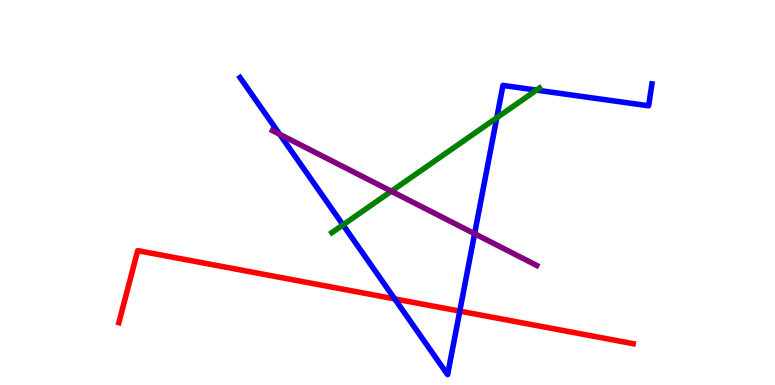[{'lines': ['blue', 'red'], 'intersections': [{'x': 5.09, 'y': 2.24}, {'x': 5.93, 'y': 1.92}]}, {'lines': ['green', 'red'], 'intersections': []}, {'lines': ['purple', 'red'], 'intersections': []}, {'lines': ['blue', 'green'], 'intersections': [{'x': 4.43, 'y': 4.16}, {'x': 6.41, 'y': 6.94}, {'x': 6.92, 'y': 7.66}]}, {'lines': ['blue', 'purple'], 'intersections': [{'x': 3.61, 'y': 6.51}, {'x': 6.12, 'y': 3.93}]}, {'lines': ['green', 'purple'], 'intersections': [{'x': 5.05, 'y': 5.03}]}]